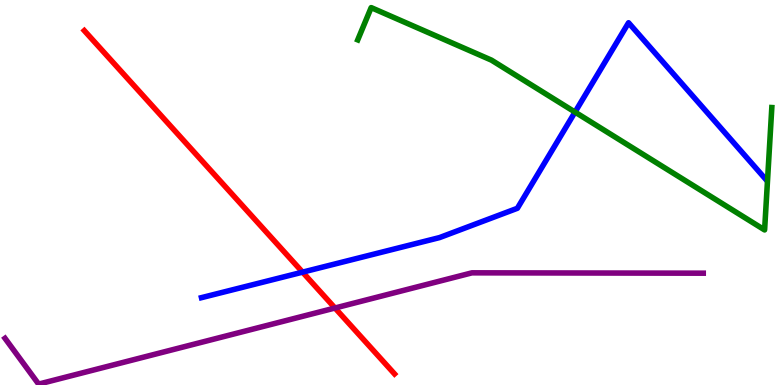[{'lines': ['blue', 'red'], 'intersections': [{'x': 3.9, 'y': 2.93}]}, {'lines': ['green', 'red'], 'intersections': []}, {'lines': ['purple', 'red'], 'intersections': [{'x': 4.32, 'y': 2.0}]}, {'lines': ['blue', 'green'], 'intersections': [{'x': 7.42, 'y': 7.09}]}, {'lines': ['blue', 'purple'], 'intersections': []}, {'lines': ['green', 'purple'], 'intersections': []}]